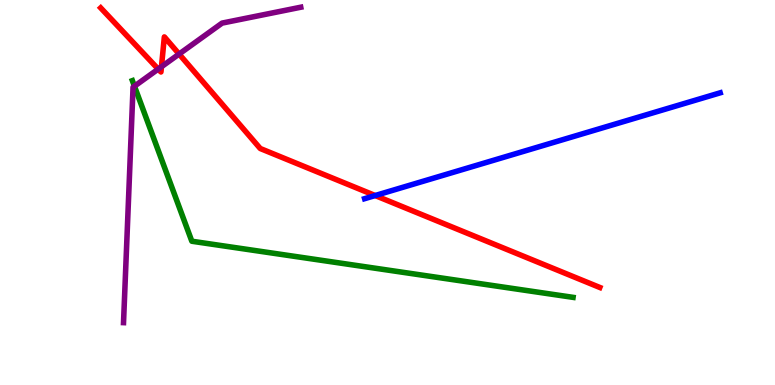[{'lines': ['blue', 'red'], 'intersections': [{'x': 4.84, 'y': 4.92}]}, {'lines': ['green', 'red'], 'intersections': []}, {'lines': ['purple', 'red'], 'intersections': [{'x': 2.04, 'y': 8.21}, {'x': 2.08, 'y': 8.27}, {'x': 2.31, 'y': 8.6}]}, {'lines': ['blue', 'green'], 'intersections': []}, {'lines': ['blue', 'purple'], 'intersections': []}, {'lines': ['green', 'purple'], 'intersections': [{'x': 1.73, 'y': 7.76}]}]